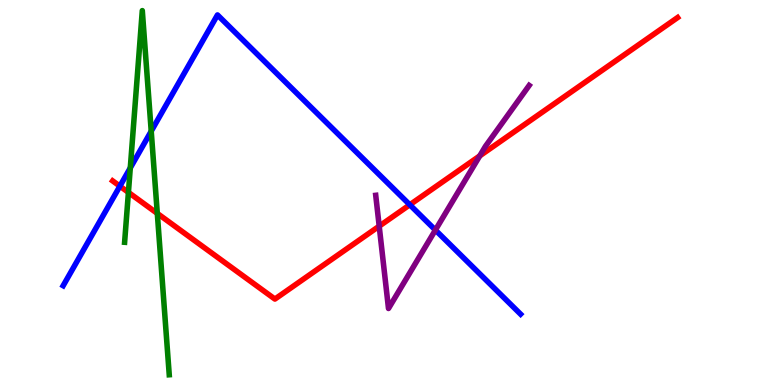[{'lines': ['blue', 'red'], 'intersections': [{'x': 1.55, 'y': 5.16}, {'x': 5.29, 'y': 4.68}]}, {'lines': ['green', 'red'], 'intersections': [{'x': 1.66, 'y': 5.0}, {'x': 2.03, 'y': 4.46}]}, {'lines': ['purple', 'red'], 'intersections': [{'x': 4.89, 'y': 4.13}, {'x': 6.19, 'y': 5.95}]}, {'lines': ['blue', 'green'], 'intersections': [{'x': 1.68, 'y': 5.64}, {'x': 1.95, 'y': 6.59}]}, {'lines': ['blue', 'purple'], 'intersections': [{'x': 5.62, 'y': 4.02}]}, {'lines': ['green', 'purple'], 'intersections': []}]